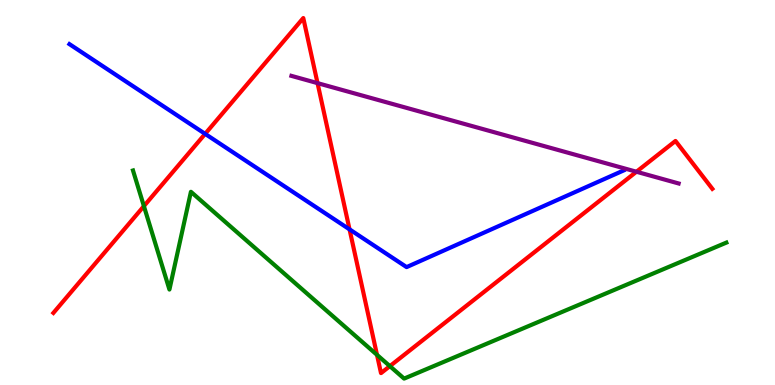[{'lines': ['blue', 'red'], 'intersections': [{'x': 2.65, 'y': 6.52}, {'x': 4.51, 'y': 4.04}]}, {'lines': ['green', 'red'], 'intersections': [{'x': 1.86, 'y': 4.65}, {'x': 4.86, 'y': 0.783}, {'x': 5.03, 'y': 0.49}]}, {'lines': ['purple', 'red'], 'intersections': [{'x': 4.1, 'y': 7.84}, {'x': 8.21, 'y': 5.54}]}, {'lines': ['blue', 'green'], 'intersections': []}, {'lines': ['blue', 'purple'], 'intersections': []}, {'lines': ['green', 'purple'], 'intersections': []}]